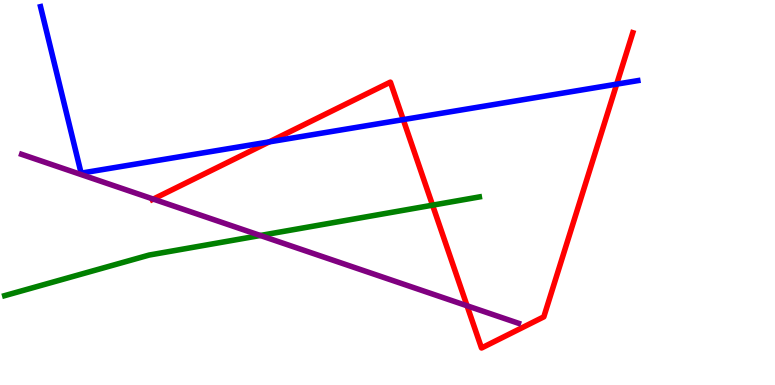[{'lines': ['blue', 'red'], 'intersections': [{'x': 3.47, 'y': 6.31}, {'x': 5.2, 'y': 6.89}, {'x': 7.96, 'y': 7.81}]}, {'lines': ['green', 'red'], 'intersections': [{'x': 5.58, 'y': 4.67}]}, {'lines': ['purple', 'red'], 'intersections': [{'x': 1.98, 'y': 4.83}, {'x': 6.03, 'y': 2.06}]}, {'lines': ['blue', 'green'], 'intersections': []}, {'lines': ['blue', 'purple'], 'intersections': []}, {'lines': ['green', 'purple'], 'intersections': [{'x': 3.36, 'y': 3.88}]}]